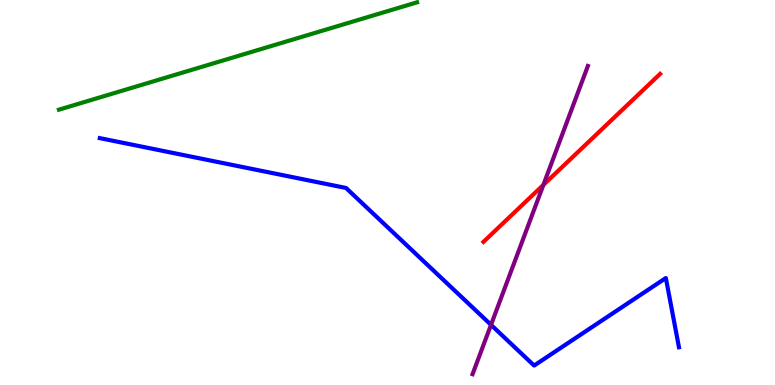[{'lines': ['blue', 'red'], 'intersections': []}, {'lines': ['green', 'red'], 'intersections': []}, {'lines': ['purple', 'red'], 'intersections': [{'x': 7.01, 'y': 5.2}]}, {'lines': ['blue', 'green'], 'intersections': []}, {'lines': ['blue', 'purple'], 'intersections': [{'x': 6.34, 'y': 1.56}]}, {'lines': ['green', 'purple'], 'intersections': []}]